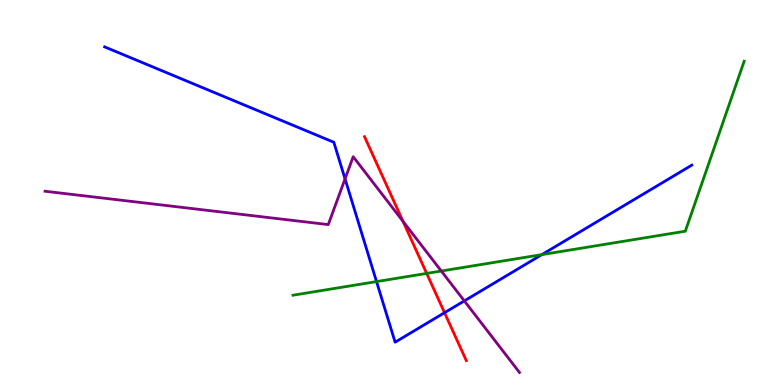[{'lines': ['blue', 'red'], 'intersections': [{'x': 5.74, 'y': 1.88}]}, {'lines': ['green', 'red'], 'intersections': [{'x': 5.51, 'y': 2.9}]}, {'lines': ['purple', 'red'], 'intersections': [{'x': 5.2, 'y': 4.25}]}, {'lines': ['blue', 'green'], 'intersections': [{'x': 4.86, 'y': 2.69}, {'x': 6.99, 'y': 3.39}]}, {'lines': ['blue', 'purple'], 'intersections': [{'x': 4.45, 'y': 5.35}, {'x': 5.99, 'y': 2.18}]}, {'lines': ['green', 'purple'], 'intersections': [{'x': 5.69, 'y': 2.96}]}]